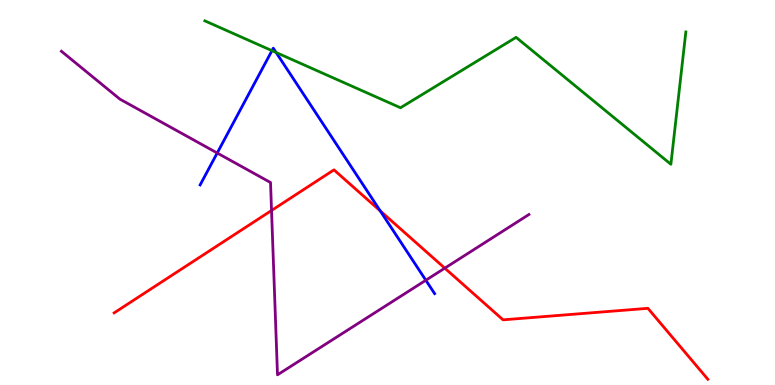[{'lines': ['blue', 'red'], 'intersections': [{'x': 4.91, 'y': 4.52}]}, {'lines': ['green', 'red'], 'intersections': []}, {'lines': ['purple', 'red'], 'intersections': [{'x': 3.5, 'y': 4.53}, {'x': 5.74, 'y': 3.03}]}, {'lines': ['blue', 'green'], 'intersections': [{'x': 3.51, 'y': 8.68}, {'x': 3.56, 'y': 8.64}]}, {'lines': ['blue', 'purple'], 'intersections': [{'x': 2.8, 'y': 6.03}, {'x': 5.49, 'y': 2.72}]}, {'lines': ['green', 'purple'], 'intersections': []}]